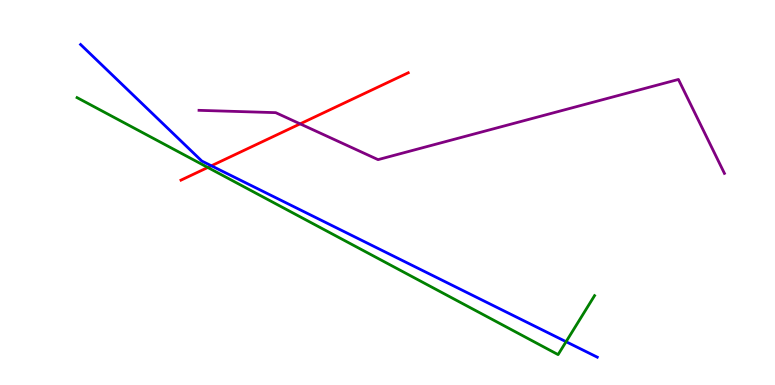[{'lines': ['blue', 'red'], 'intersections': [{'x': 2.73, 'y': 5.69}]}, {'lines': ['green', 'red'], 'intersections': [{'x': 2.68, 'y': 5.65}]}, {'lines': ['purple', 'red'], 'intersections': [{'x': 3.87, 'y': 6.78}]}, {'lines': ['blue', 'green'], 'intersections': [{'x': 7.3, 'y': 1.12}]}, {'lines': ['blue', 'purple'], 'intersections': []}, {'lines': ['green', 'purple'], 'intersections': []}]